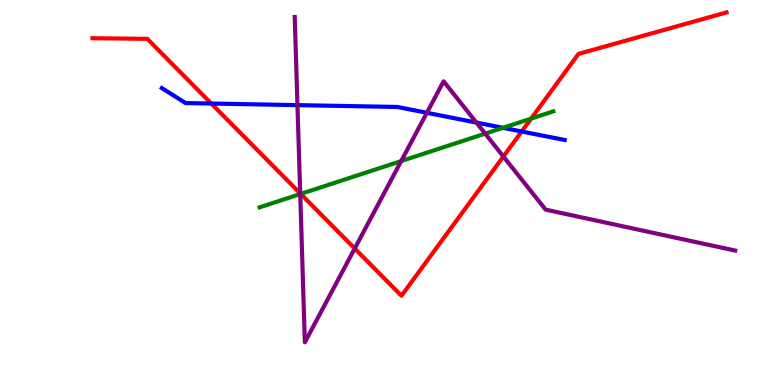[{'lines': ['blue', 'red'], 'intersections': [{'x': 2.73, 'y': 7.31}, {'x': 6.73, 'y': 6.58}]}, {'lines': ['green', 'red'], 'intersections': [{'x': 3.88, 'y': 4.96}, {'x': 6.85, 'y': 6.92}]}, {'lines': ['purple', 'red'], 'intersections': [{'x': 3.87, 'y': 4.98}, {'x': 4.58, 'y': 3.55}, {'x': 6.5, 'y': 5.93}]}, {'lines': ['blue', 'green'], 'intersections': [{'x': 6.49, 'y': 6.68}]}, {'lines': ['blue', 'purple'], 'intersections': [{'x': 3.84, 'y': 7.27}, {'x': 5.51, 'y': 7.07}, {'x': 6.15, 'y': 6.82}]}, {'lines': ['green', 'purple'], 'intersections': [{'x': 3.87, 'y': 4.96}, {'x': 5.18, 'y': 5.82}, {'x': 6.26, 'y': 6.53}]}]